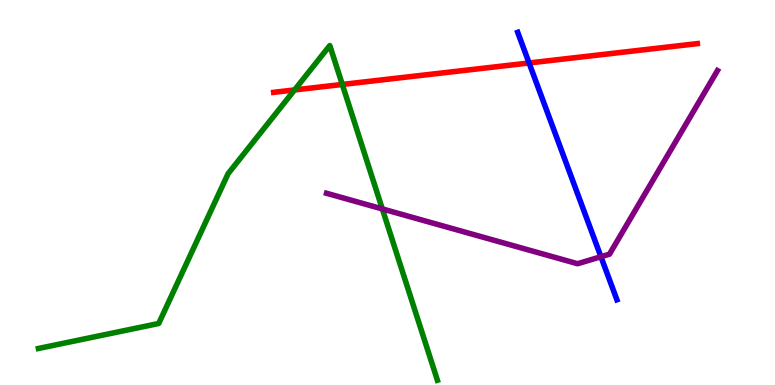[{'lines': ['blue', 'red'], 'intersections': [{'x': 6.83, 'y': 8.36}]}, {'lines': ['green', 'red'], 'intersections': [{'x': 3.8, 'y': 7.66}, {'x': 4.42, 'y': 7.81}]}, {'lines': ['purple', 'red'], 'intersections': []}, {'lines': ['blue', 'green'], 'intersections': []}, {'lines': ['blue', 'purple'], 'intersections': [{'x': 7.75, 'y': 3.33}]}, {'lines': ['green', 'purple'], 'intersections': [{'x': 4.93, 'y': 4.57}]}]